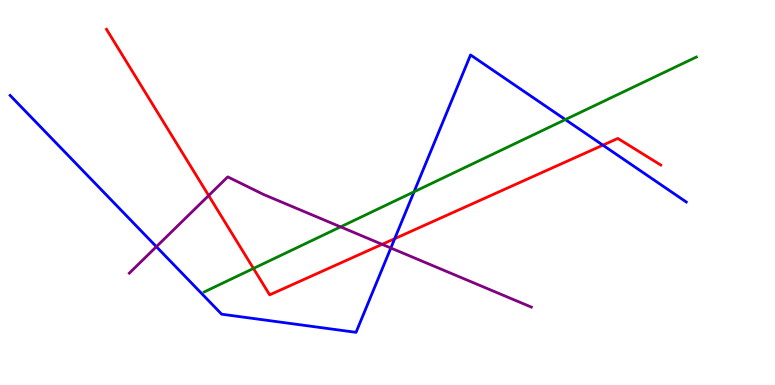[{'lines': ['blue', 'red'], 'intersections': [{'x': 5.09, 'y': 3.8}, {'x': 7.78, 'y': 6.23}]}, {'lines': ['green', 'red'], 'intersections': [{'x': 3.27, 'y': 3.03}]}, {'lines': ['purple', 'red'], 'intersections': [{'x': 2.69, 'y': 4.92}, {'x': 4.93, 'y': 3.65}]}, {'lines': ['blue', 'green'], 'intersections': [{'x': 5.34, 'y': 5.02}, {'x': 7.29, 'y': 6.89}]}, {'lines': ['blue', 'purple'], 'intersections': [{'x': 2.02, 'y': 3.59}, {'x': 5.04, 'y': 3.56}]}, {'lines': ['green', 'purple'], 'intersections': [{'x': 4.39, 'y': 4.11}]}]